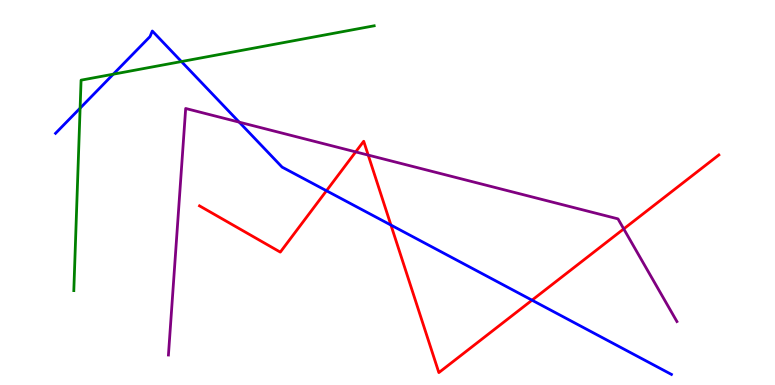[{'lines': ['blue', 'red'], 'intersections': [{'x': 4.21, 'y': 5.05}, {'x': 5.04, 'y': 4.15}, {'x': 6.86, 'y': 2.2}]}, {'lines': ['green', 'red'], 'intersections': []}, {'lines': ['purple', 'red'], 'intersections': [{'x': 4.59, 'y': 6.05}, {'x': 4.75, 'y': 5.97}, {'x': 8.05, 'y': 4.05}]}, {'lines': ['blue', 'green'], 'intersections': [{'x': 1.03, 'y': 7.19}, {'x': 1.46, 'y': 8.07}, {'x': 2.34, 'y': 8.4}]}, {'lines': ['blue', 'purple'], 'intersections': [{'x': 3.09, 'y': 6.83}]}, {'lines': ['green', 'purple'], 'intersections': []}]